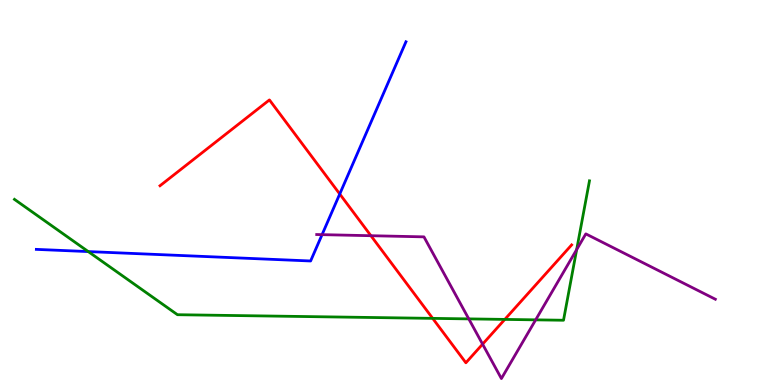[{'lines': ['blue', 'red'], 'intersections': [{'x': 4.38, 'y': 4.96}]}, {'lines': ['green', 'red'], 'intersections': [{'x': 5.58, 'y': 1.73}, {'x': 6.51, 'y': 1.7}]}, {'lines': ['purple', 'red'], 'intersections': [{'x': 4.79, 'y': 3.88}, {'x': 6.23, 'y': 1.06}]}, {'lines': ['blue', 'green'], 'intersections': [{'x': 1.14, 'y': 3.47}]}, {'lines': ['blue', 'purple'], 'intersections': [{'x': 4.16, 'y': 3.91}]}, {'lines': ['green', 'purple'], 'intersections': [{'x': 6.05, 'y': 1.72}, {'x': 6.91, 'y': 1.69}, {'x': 7.44, 'y': 3.52}]}]